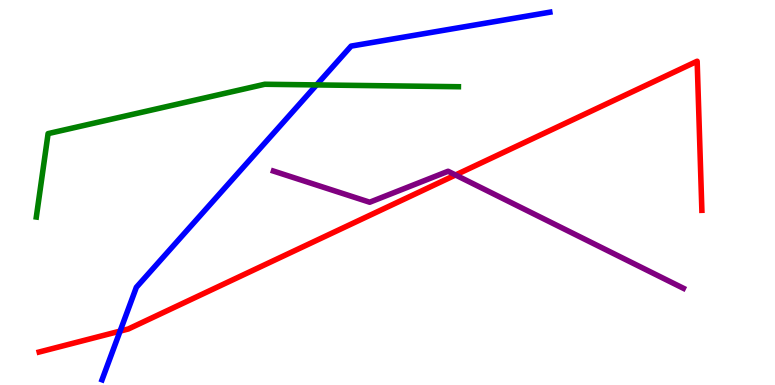[{'lines': ['blue', 'red'], 'intersections': [{'x': 1.55, 'y': 1.4}]}, {'lines': ['green', 'red'], 'intersections': []}, {'lines': ['purple', 'red'], 'intersections': [{'x': 5.88, 'y': 5.46}]}, {'lines': ['blue', 'green'], 'intersections': [{'x': 4.08, 'y': 7.79}]}, {'lines': ['blue', 'purple'], 'intersections': []}, {'lines': ['green', 'purple'], 'intersections': []}]